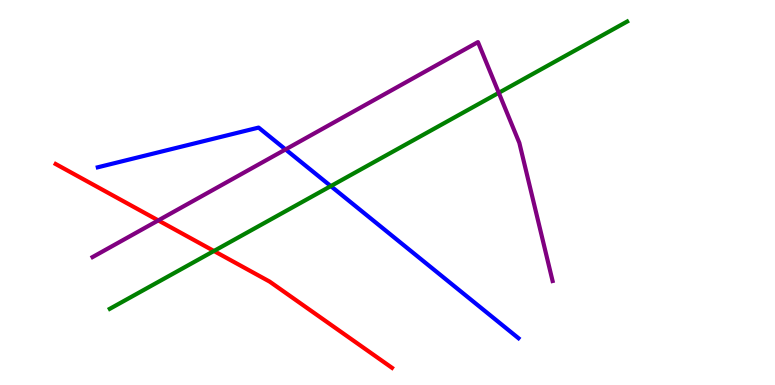[{'lines': ['blue', 'red'], 'intersections': []}, {'lines': ['green', 'red'], 'intersections': [{'x': 2.76, 'y': 3.48}]}, {'lines': ['purple', 'red'], 'intersections': [{'x': 2.04, 'y': 4.28}]}, {'lines': ['blue', 'green'], 'intersections': [{'x': 4.27, 'y': 5.17}]}, {'lines': ['blue', 'purple'], 'intersections': [{'x': 3.68, 'y': 6.12}]}, {'lines': ['green', 'purple'], 'intersections': [{'x': 6.44, 'y': 7.59}]}]